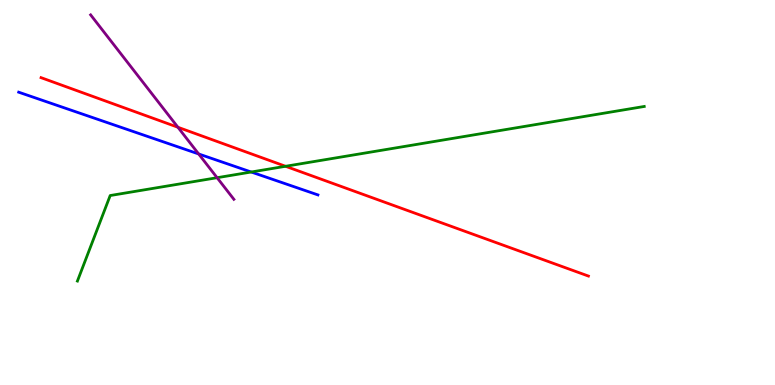[{'lines': ['blue', 'red'], 'intersections': []}, {'lines': ['green', 'red'], 'intersections': [{'x': 3.68, 'y': 5.68}]}, {'lines': ['purple', 'red'], 'intersections': [{'x': 2.3, 'y': 6.69}]}, {'lines': ['blue', 'green'], 'intersections': [{'x': 3.24, 'y': 5.53}]}, {'lines': ['blue', 'purple'], 'intersections': [{'x': 2.56, 'y': 6.0}]}, {'lines': ['green', 'purple'], 'intersections': [{'x': 2.8, 'y': 5.38}]}]